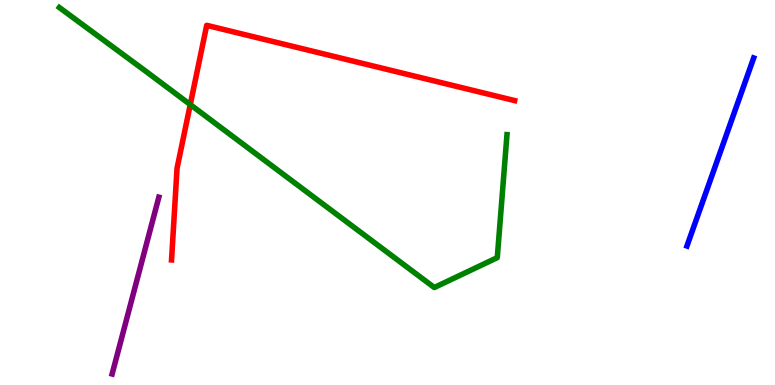[{'lines': ['blue', 'red'], 'intersections': []}, {'lines': ['green', 'red'], 'intersections': [{'x': 2.45, 'y': 7.28}]}, {'lines': ['purple', 'red'], 'intersections': []}, {'lines': ['blue', 'green'], 'intersections': []}, {'lines': ['blue', 'purple'], 'intersections': []}, {'lines': ['green', 'purple'], 'intersections': []}]